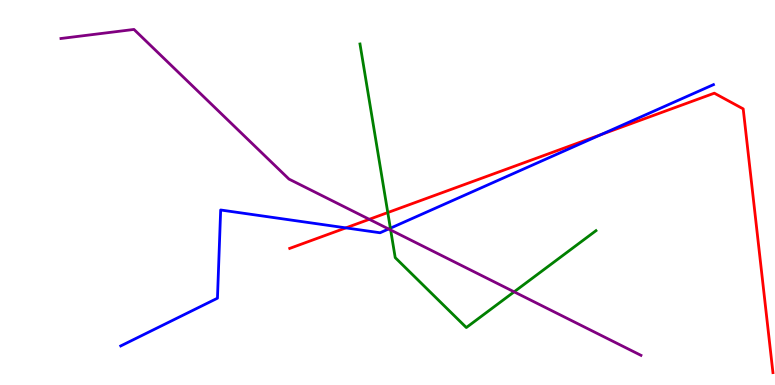[{'lines': ['blue', 'red'], 'intersections': [{'x': 4.46, 'y': 4.08}, {'x': 7.76, 'y': 6.5}]}, {'lines': ['green', 'red'], 'intersections': [{'x': 5.0, 'y': 4.48}]}, {'lines': ['purple', 'red'], 'intersections': [{'x': 4.77, 'y': 4.3}]}, {'lines': ['blue', 'green'], 'intersections': [{'x': 5.04, 'y': 4.07}]}, {'lines': ['blue', 'purple'], 'intersections': [{'x': 5.01, 'y': 4.05}]}, {'lines': ['green', 'purple'], 'intersections': [{'x': 5.04, 'y': 4.03}, {'x': 6.63, 'y': 2.42}]}]